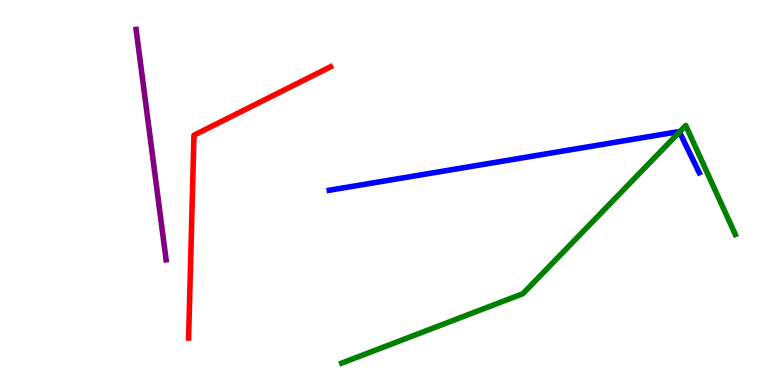[{'lines': ['blue', 'red'], 'intersections': []}, {'lines': ['green', 'red'], 'intersections': []}, {'lines': ['purple', 'red'], 'intersections': []}, {'lines': ['blue', 'green'], 'intersections': [{'x': 8.77, 'y': 6.57}]}, {'lines': ['blue', 'purple'], 'intersections': []}, {'lines': ['green', 'purple'], 'intersections': []}]